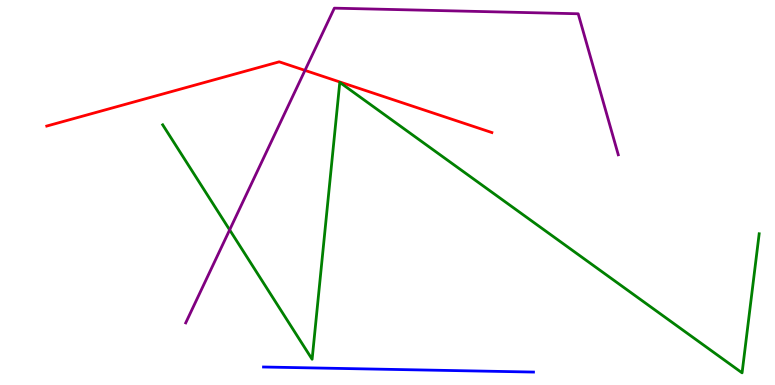[{'lines': ['blue', 'red'], 'intersections': []}, {'lines': ['green', 'red'], 'intersections': []}, {'lines': ['purple', 'red'], 'intersections': [{'x': 3.94, 'y': 8.17}]}, {'lines': ['blue', 'green'], 'intersections': []}, {'lines': ['blue', 'purple'], 'intersections': []}, {'lines': ['green', 'purple'], 'intersections': [{'x': 2.96, 'y': 4.03}]}]